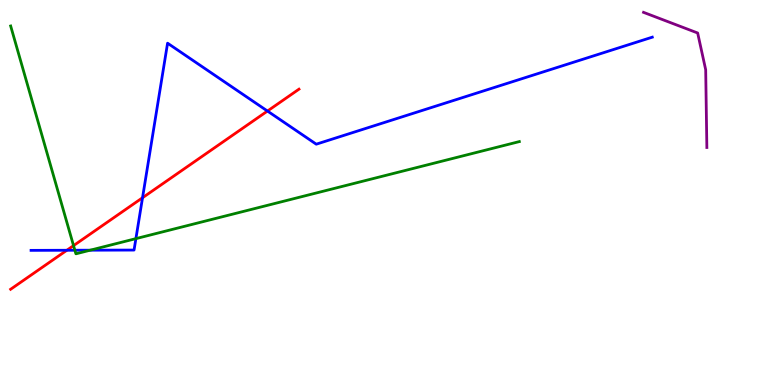[{'lines': ['blue', 'red'], 'intersections': [{'x': 0.863, 'y': 3.5}, {'x': 1.84, 'y': 4.86}, {'x': 3.45, 'y': 7.12}]}, {'lines': ['green', 'red'], 'intersections': [{'x': 0.949, 'y': 3.62}]}, {'lines': ['purple', 'red'], 'intersections': []}, {'lines': ['blue', 'green'], 'intersections': [{'x': 0.966, 'y': 3.5}, {'x': 1.16, 'y': 3.5}, {'x': 1.75, 'y': 3.8}]}, {'lines': ['blue', 'purple'], 'intersections': []}, {'lines': ['green', 'purple'], 'intersections': []}]